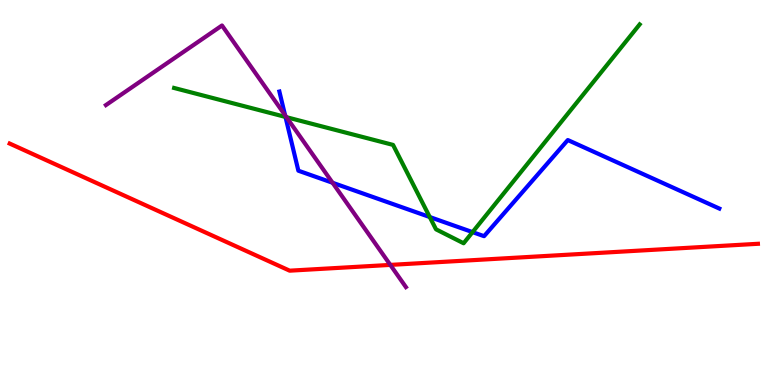[{'lines': ['blue', 'red'], 'intersections': []}, {'lines': ['green', 'red'], 'intersections': []}, {'lines': ['purple', 'red'], 'intersections': [{'x': 5.04, 'y': 3.12}]}, {'lines': ['blue', 'green'], 'intersections': [{'x': 3.68, 'y': 6.96}, {'x': 5.55, 'y': 4.36}, {'x': 6.1, 'y': 3.97}]}, {'lines': ['blue', 'purple'], 'intersections': [{'x': 3.68, 'y': 7.01}, {'x': 4.29, 'y': 5.25}]}, {'lines': ['green', 'purple'], 'intersections': [{'x': 3.7, 'y': 6.96}]}]